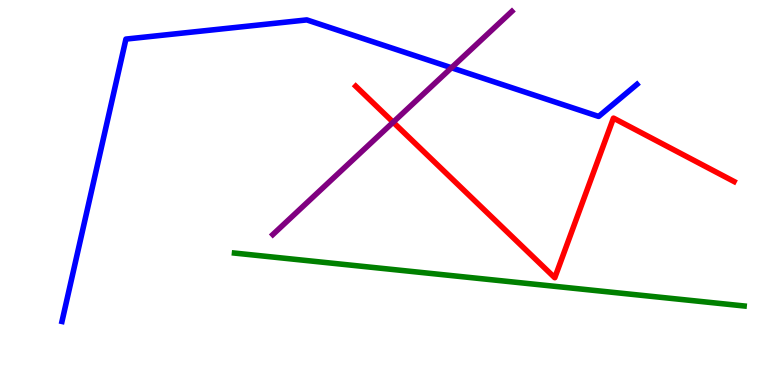[{'lines': ['blue', 'red'], 'intersections': []}, {'lines': ['green', 'red'], 'intersections': []}, {'lines': ['purple', 'red'], 'intersections': [{'x': 5.07, 'y': 6.83}]}, {'lines': ['blue', 'green'], 'intersections': []}, {'lines': ['blue', 'purple'], 'intersections': [{'x': 5.83, 'y': 8.24}]}, {'lines': ['green', 'purple'], 'intersections': []}]